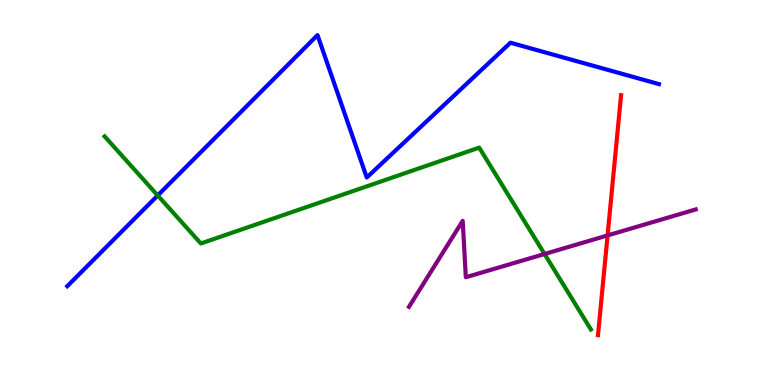[{'lines': ['blue', 'red'], 'intersections': []}, {'lines': ['green', 'red'], 'intersections': []}, {'lines': ['purple', 'red'], 'intersections': [{'x': 7.84, 'y': 3.89}]}, {'lines': ['blue', 'green'], 'intersections': [{'x': 2.03, 'y': 4.92}]}, {'lines': ['blue', 'purple'], 'intersections': []}, {'lines': ['green', 'purple'], 'intersections': [{'x': 7.03, 'y': 3.4}]}]